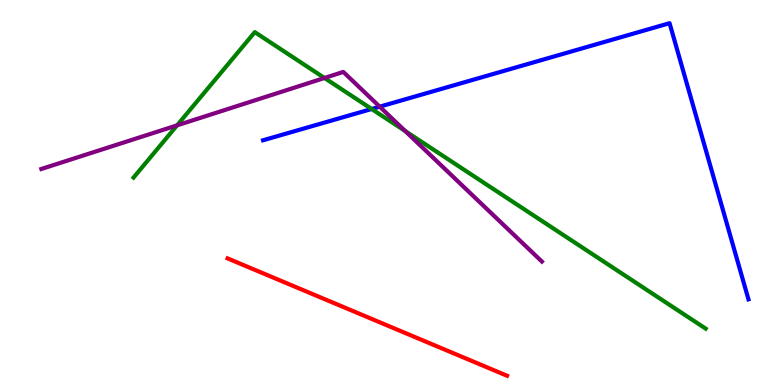[{'lines': ['blue', 'red'], 'intersections': []}, {'lines': ['green', 'red'], 'intersections': []}, {'lines': ['purple', 'red'], 'intersections': []}, {'lines': ['blue', 'green'], 'intersections': [{'x': 4.8, 'y': 7.17}]}, {'lines': ['blue', 'purple'], 'intersections': [{'x': 4.9, 'y': 7.23}]}, {'lines': ['green', 'purple'], 'intersections': [{'x': 2.28, 'y': 6.74}, {'x': 4.19, 'y': 7.97}, {'x': 5.23, 'y': 6.6}]}]